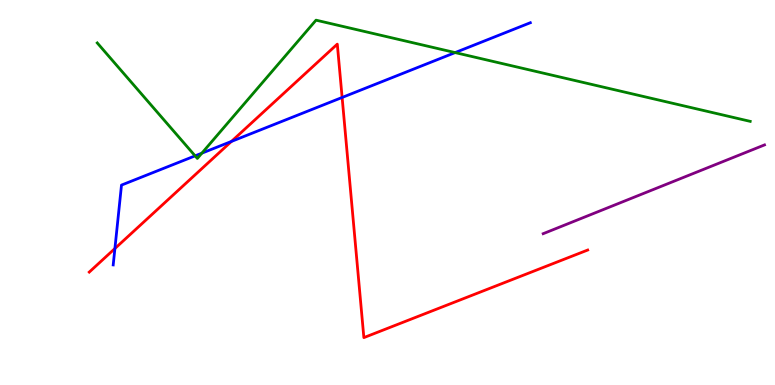[{'lines': ['blue', 'red'], 'intersections': [{'x': 1.48, 'y': 3.54}, {'x': 2.99, 'y': 6.33}, {'x': 4.41, 'y': 7.47}]}, {'lines': ['green', 'red'], 'intersections': []}, {'lines': ['purple', 'red'], 'intersections': []}, {'lines': ['blue', 'green'], 'intersections': [{'x': 2.52, 'y': 5.95}, {'x': 2.6, 'y': 6.02}, {'x': 5.87, 'y': 8.63}]}, {'lines': ['blue', 'purple'], 'intersections': []}, {'lines': ['green', 'purple'], 'intersections': []}]